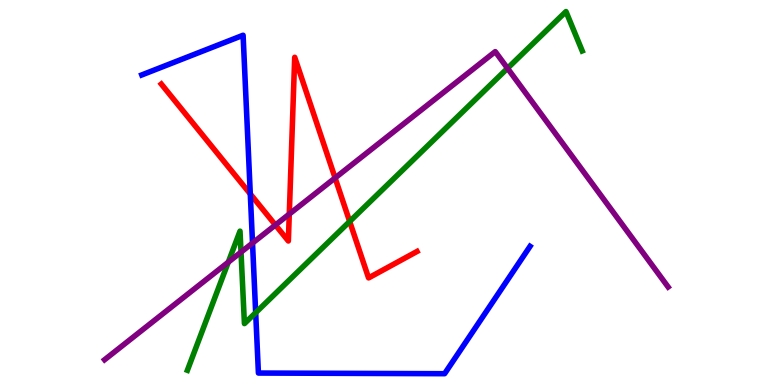[{'lines': ['blue', 'red'], 'intersections': [{'x': 3.23, 'y': 4.96}]}, {'lines': ['green', 'red'], 'intersections': [{'x': 4.51, 'y': 4.25}]}, {'lines': ['purple', 'red'], 'intersections': [{'x': 3.55, 'y': 4.16}, {'x': 3.73, 'y': 4.44}, {'x': 4.32, 'y': 5.38}]}, {'lines': ['blue', 'green'], 'intersections': [{'x': 3.3, 'y': 1.88}]}, {'lines': ['blue', 'purple'], 'intersections': [{'x': 3.26, 'y': 3.69}]}, {'lines': ['green', 'purple'], 'intersections': [{'x': 2.95, 'y': 3.19}, {'x': 3.11, 'y': 3.45}, {'x': 6.55, 'y': 8.23}]}]